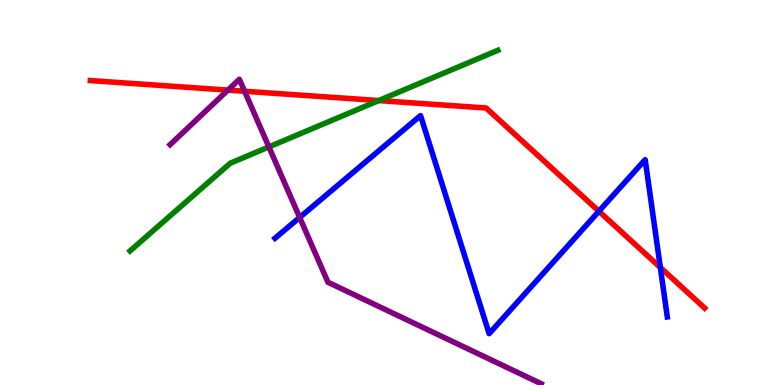[{'lines': ['blue', 'red'], 'intersections': [{'x': 7.73, 'y': 4.51}, {'x': 8.52, 'y': 3.05}]}, {'lines': ['green', 'red'], 'intersections': [{'x': 4.89, 'y': 7.39}]}, {'lines': ['purple', 'red'], 'intersections': [{'x': 2.94, 'y': 7.66}, {'x': 3.16, 'y': 7.63}]}, {'lines': ['blue', 'green'], 'intersections': []}, {'lines': ['blue', 'purple'], 'intersections': [{'x': 3.87, 'y': 4.35}]}, {'lines': ['green', 'purple'], 'intersections': [{'x': 3.47, 'y': 6.18}]}]